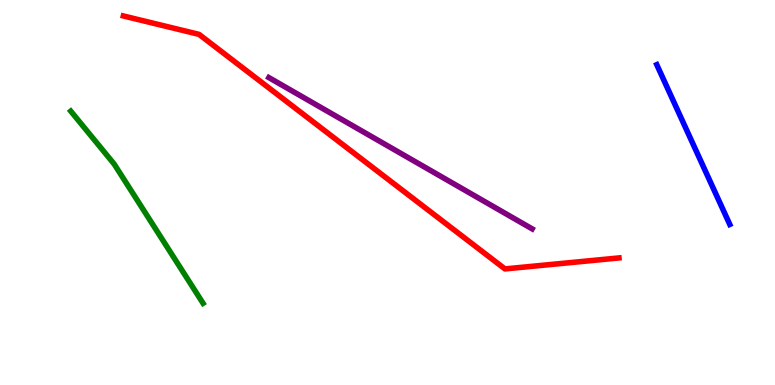[{'lines': ['blue', 'red'], 'intersections': []}, {'lines': ['green', 'red'], 'intersections': []}, {'lines': ['purple', 'red'], 'intersections': []}, {'lines': ['blue', 'green'], 'intersections': []}, {'lines': ['blue', 'purple'], 'intersections': []}, {'lines': ['green', 'purple'], 'intersections': []}]